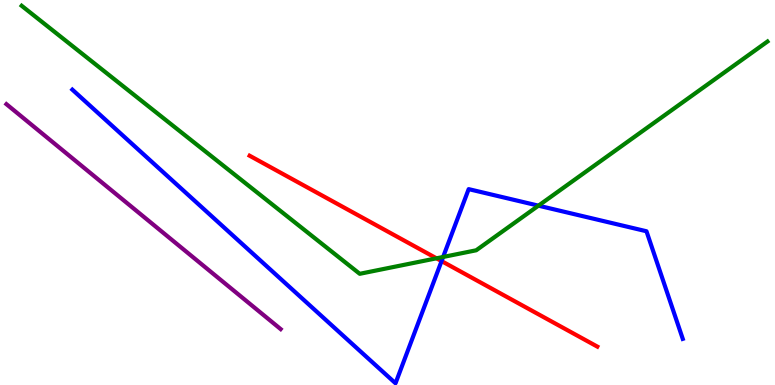[{'lines': ['blue', 'red'], 'intersections': [{'x': 5.7, 'y': 3.22}]}, {'lines': ['green', 'red'], 'intersections': [{'x': 5.63, 'y': 3.29}]}, {'lines': ['purple', 'red'], 'intersections': []}, {'lines': ['blue', 'green'], 'intersections': [{'x': 5.72, 'y': 3.33}, {'x': 6.95, 'y': 4.66}]}, {'lines': ['blue', 'purple'], 'intersections': []}, {'lines': ['green', 'purple'], 'intersections': []}]